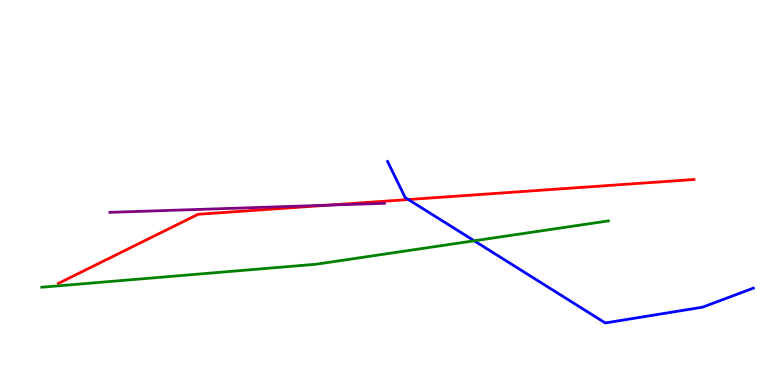[{'lines': ['blue', 'red'], 'intersections': [{'x': 5.27, 'y': 4.82}]}, {'lines': ['green', 'red'], 'intersections': []}, {'lines': ['purple', 'red'], 'intersections': [{'x': 4.23, 'y': 4.67}]}, {'lines': ['blue', 'green'], 'intersections': [{'x': 6.12, 'y': 3.75}]}, {'lines': ['blue', 'purple'], 'intersections': []}, {'lines': ['green', 'purple'], 'intersections': []}]